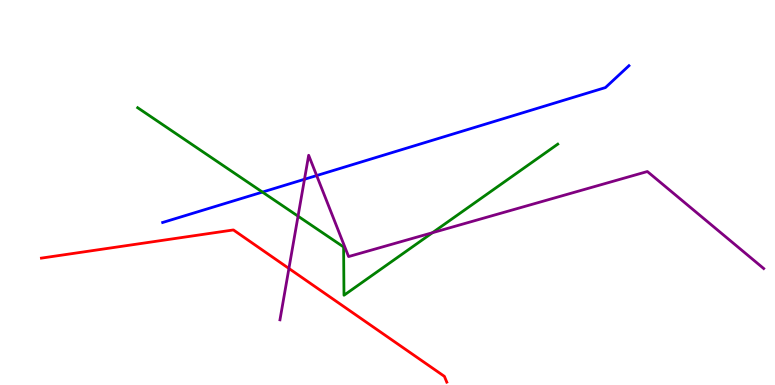[{'lines': ['blue', 'red'], 'intersections': []}, {'lines': ['green', 'red'], 'intersections': []}, {'lines': ['purple', 'red'], 'intersections': [{'x': 3.73, 'y': 3.03}]}, {'lines': ['blue', 'green'], 'intersections': [{'x': 3.39, 'y': 5.01}]}, {'lines': ['blue', 'purple'], 'intersections': [{'x': 3.93, 'y': 5.34}, {'x': 4.09, 'y': 5.44}]}, {'lines': ['green', 'purple'], 'intersections': [{'x': 3.85, 'y': 4.39}, {'x': 5.58, 'y': 3.96}]}]